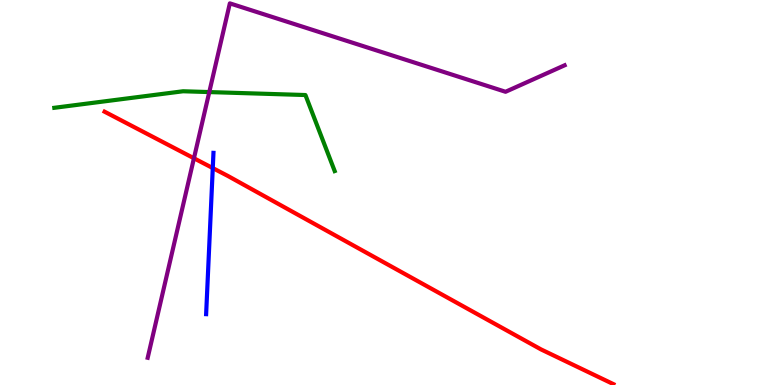[{'lines': ['blue', 'red'], 'intersections': [{'x': 2.75, 'y': 5.63}]}, {'lines': ['green', 'red'], 'intersections': []}, {'lines': ['purple', 'red'], 'intersections': [{'x': 2.5, 'y': 5.89}]}, {'lines': ['blue', 'green'], 'intersections': []}, {'lines': ['blue', 'purple'], 'intersections': []}, {'lines': ['green', 'purple'], 'intersections': [{'x': 2.7, 'y': 7.61}]}]